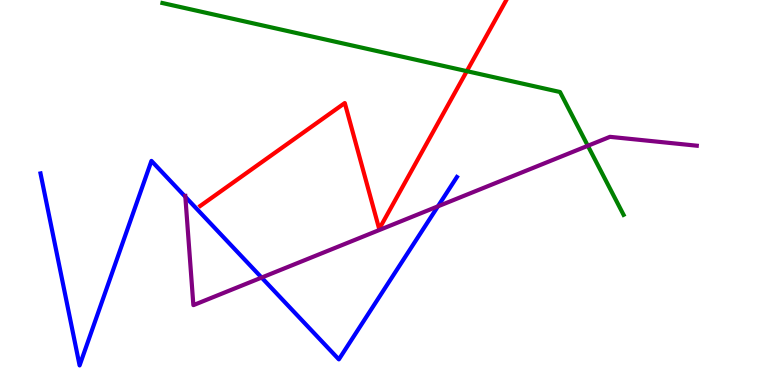[{'lines': ['blue', 'red'], 'intersections': []}, {'lines': ['green', 'red'], 'intersections': [{'x': 6.02, 'y': 8.15}]}, {'lines': ['purple', 'red'], 'intersections': []}, {'lines': ['blue', 'green'], 'intersections': []}, {'lines': ['blue', 'purple'], 'intersections': [{'x': 2.39, 'y': 4.89}, {'x': 3.38, 'y': 2.79}, {'x': 5.65, 'y': 4.64}]}, {'lines': ['green', 'purple'], 'intersections': [{'x': 7.59, 'y': 6.21}]}]